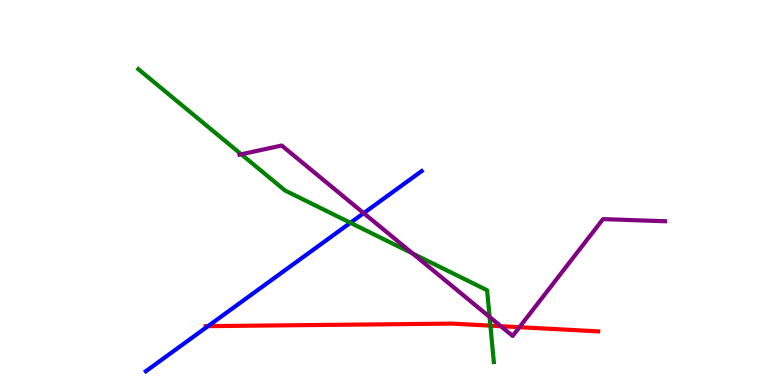[{'lines': ['blue', 'red'], 'intersections': [{'x': 2.68, 'y': 1.53}]}, {'lines': ['green', 'red'], 'intersections': [{'x': 6.33, 'y': 1.54}]}, {'lines': ['purple', 'red'], 'intersections': [{'x': 6.46, 'y': 1.53}, {'x': 6.7, 'y': 1.5}]}, {'lines': ['blue', 'green'], 'intersections': [{'x': 4.52, 'y': 4.21}]}, {'lines': ['blue', 'purple'], 'intersections': [{'x': 4.69, 'y': 4.46}]}, {'lines': ['green', 'purple'], 'intersections': [{'x': 3.11, 'y': 5.99}, {'x': 5.32, 'y': 3.42}, {'x': 6.32, 'y': 1.77}]}]